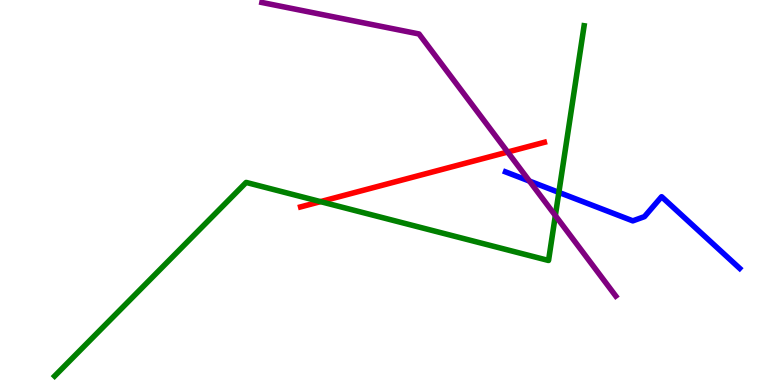[{'lines': ['blue', 'red'], 'intersections': []}, {'lines': ['green', 'red'], 'intersections': [{'x': 4.14, 'y': 4.76}]}, {'lines': ['purple', 'red'], 'intersections': [{'x': 6.55, 'y': 6.05}]}, {'lines': ['blue', 'green'], 'intersections': [{'x': 7.21, 'y': 5.0}]}, {'lines': ['blue', 'purple'], 'intersections': [{'x': 6.83, 'y': 5.3}]}, {'lines': ['green', 'purple'], 'intersections': [{'x': 7.17, 'y': 4.4}]}]